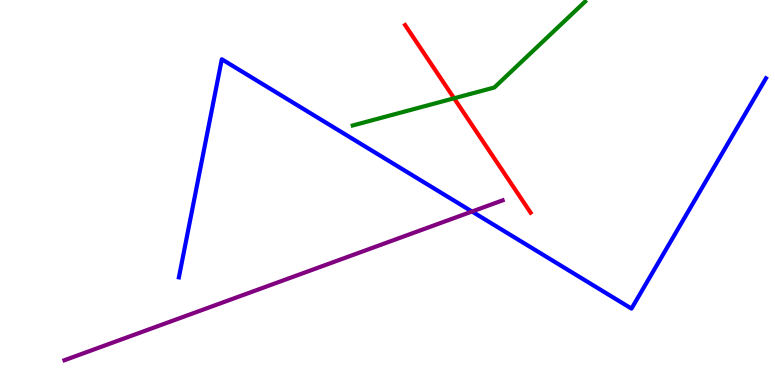[{'lines': ['blue', 'red'], 'intersections': []}, {'lines': ['green', 'red'], 'intersections': [{'x': 5.86, 'y': 7.45}]}, {'lines': ['purple', 'red'], 'intersections': []}, {'lines': ['blue', 'green'], 'intersections': []}, {'lines': ['blue', 'purple'], 'intersections': [{'x': 6.09, 'y': 4.51}]}, {'lines': ['green', 'purple'], 'intersections': []}]